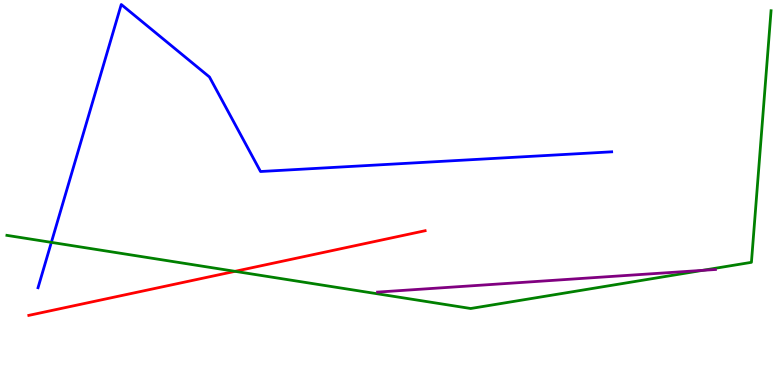[{'lines': ['blue', 'red'], 'intersections': []}, {'lines': ['green', 'red'], 'intersections': [{'x': 3.03, 'y': 2.95}]}, {'lines': ['purple', 'red'], 'intersections': []}, {'lines': ['blue', 'green'], 'intersections': [{'x': 0.663, 'y': 3.7}]}, {'lines': ['blue', 'purple'], 'intersections': []}, {'lines': ['green', 'purple'], 'intersections': [{'x': 9.07, 'y': 2.98}]}]